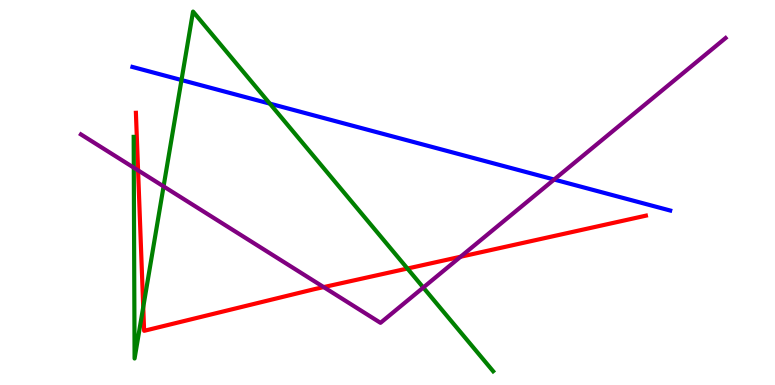[{'lines': ['blue', 'red'], 'intersections': []}, {'lines': ['green', 'red'], 'intersections': [{'x': 1.85, 'y': 2.02}, {'x': 5.26, 'y': 3.03}]}, {'lines': ['purple', 'red'], 'intersections': [{'x': 1.78, 'y': 5.58}, {'x': 4.18, 'y': 2.54}, {'x': 5.94, 'y': 3.33}]}, {'lines': ['blue', 'green'], 'intersections': [{'x': 2.34, 'y': 7.92}, {'x': 3.48, 'y': 7.31}]}, {'lines': ['blue', 'purple'], 'intersections': [{'x': 7.15, 'y': 5.34}]}, {'lines': ['green', 'purple'], 'intersections': [{'x': 1.73, 'y': 5.64}, {'x': 2.11, 'y': 5.16}, {'x': 5.46, 'y': 2.53}]}]